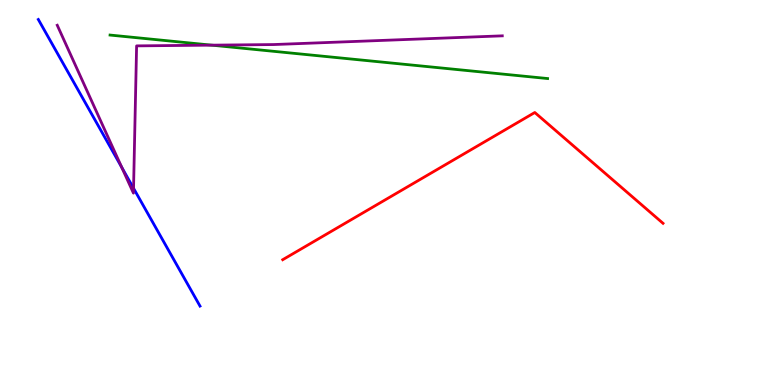[{'lines': ['blue', 'red'], 'intersections': []}, {'lines': ['green', 'red'], 'intersections': []}, {'lines': ['purple', 'red'], 'intersections': []}, {'lines': ['blue', 'green'], 'intersections': []}, {'lines': ['blue', 'purple'], 'intersections': [{'x': 1.57, 'y': 5.65}, {'x': 1.72, 'y': 5.11}]}, {'lines': ['green', 'purple'], 'intersections': [{'x': 2.73, 'y': 8.83}]}]